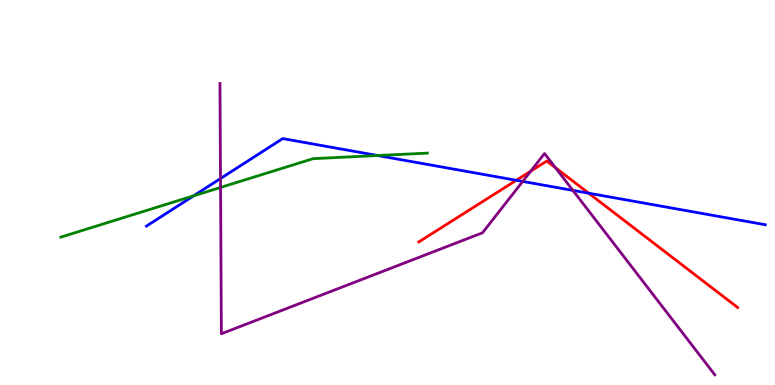[{'lines': ['blue', 'red'], 'intersections': [{'x': 6.66, 'y': 5.32}, {'x': 7.6, 'y': 4.98}]}, {'lines': ['green', 'red'], 'intersections': []}, {'lines': ['purple', 'red'], 'intersections': [{'x': 6.85, 'y': 5.55}, {'x': 7.17, 'y': 5.64}]}, {'lines': ['blue', 'green'], 'intersections': [{'x': 2.5, 'y': 4.91}, {'x': 4.87, 'y': 5.96}]}, {'lines': ['blue', 'purple'], 'intersections': [{'x': 2.85, 'y': 5.36}, {'x': 6.74, 'y': 5.29}, {'x': 7.39, 'y': 5.05}]}, {'lines': ['green', 'purple'], 'intersections': [{'x': 2.85, 'y': 5.13}]}]